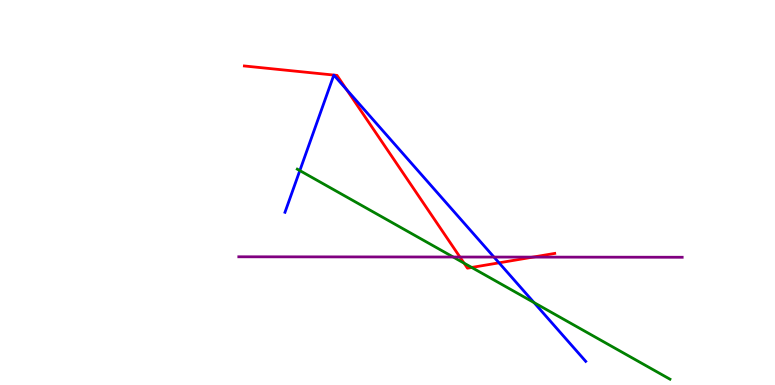[{'lines': ['blue', 'red'], 'intersections': [{'x': 4.47, 'y': 7.67}, {'x': 6.44, 'y': 3.17}]}, {'lines': ['green', 'red'], 'intersections': [{'x': 5.99, 'y': 3.17}, {'x': 6.09, 'y': 3.05}]}, {'lines': ['purple', 'red'], 'intersections': [{'x': 5.93, 'y': 3.32}, {'x': 6.88, 'y': 3.32}]}, {'lines': ['blue', 'green'], 'intersections': [{'x': 3.87, 'y': 5.57}, {'x': 6.89, 'y': 2.14}]}, {'lines': ['blue', 'purple'], 'intersections': [{'x': 6.37, 'y': 3.32}]}, {'lines': ['green', 'purple'], 'intersections': [{'x': 5.85, 'y': 3.32}]}]